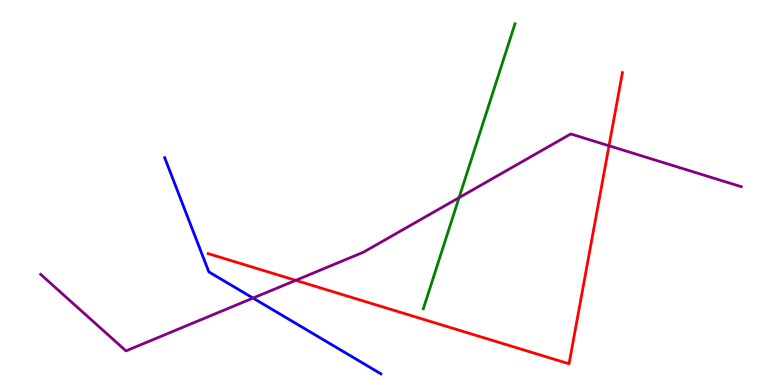[{'lines': ['blue', 'red'], 'intersections': []}, {'lines': ['green', 'red'], 'intersections': []}, {'lines': ['purple', 'red'], 'intersections': [{'x': 3.82, 'y': 2.72}, {'x': 7.86, 'y': 6.21}]}, {'lines': ['blue', 'green'], 'intersections': []}, {'lines': ['blue', 'purple'], 'intersections': [{'x': 3.27, 'y': 2.26}]}, {'lines': ['green', 'purple'], 'intersections': [{'x': 5.92, 'y': 4.87}]}]